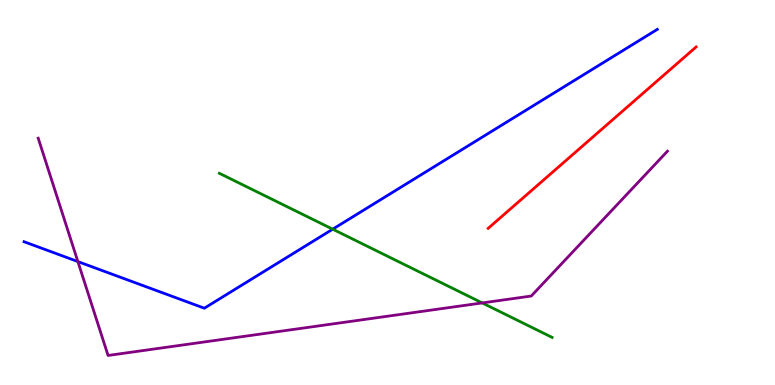[{'lines': ['blue', 'red'], 'intersections': []}, {'lines': ['green', 'red'], 'intersections': []}, {'lines': ['purple', 'red'], 'intersections': []}, {'lines': ['blue', 'green'], 'intersections': [{'x': 4.29, 'y': 4.05}]}, {'lines': ['blue', 'purple'], 'intersections': [{'x': 1.0, 'y': 3.21}]}, {'lines': ['green', 'purple'], 'intersections': [{'x': 6.22, 'y': 2.13}]}]